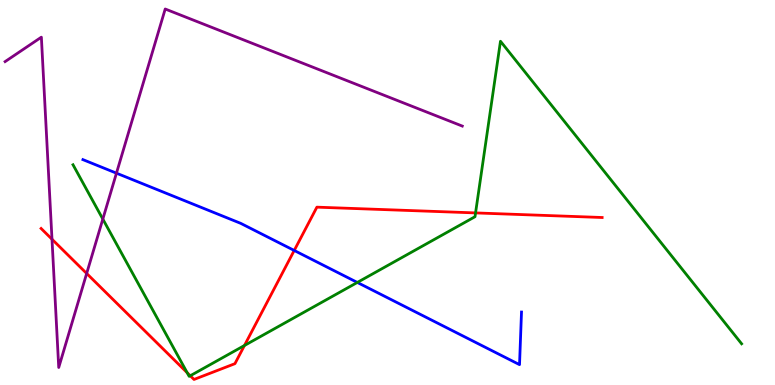[{'lines': ['blue', 'red'], 'intersections': [{'x': 3.8, 'y': 3.49}]}, {'lines': ['green', 'red'], 'intersections': [{'x': 2.41, 'y': 0.32}, {'x': 2.46, 'y': 0.24}, {'x': 3.15, 'y': 1.03}, {'x': 6.14, 'y': 4.47}]}, {'lines': ['purple', 'red'], 'intersections': [{'x': 0.671, 'y': 3.79}, {'x': 1.12, 'y': 2.9}]}, {'lines': ['blue', 'green'], 'intersections': [{'x': 4.61, 'y': 2.66}]}, {'lines': ['blue', 'purple'], 'intersections': [{'x': 1.5, 'y': 5.5}]}, {'lines': ['green', 'purple'], 'intersections': [{'x': 1.33, 'y': 4.31}]}]